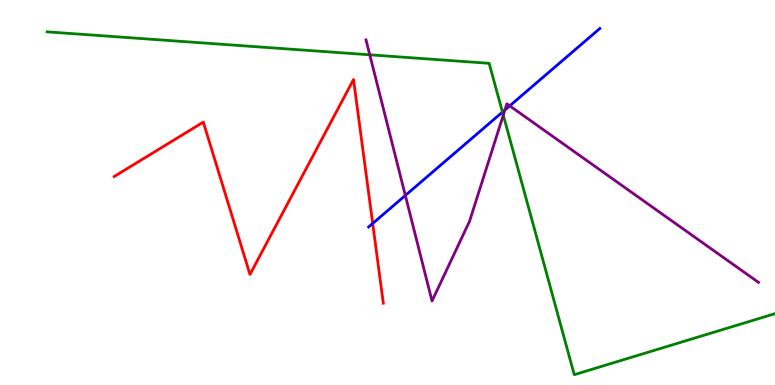[{'lines': ['blue', 'red'], 'intersections': [{'x': 4.81, 'y': 4.2}]}, {'lines': ['green', 'red'], 'intersections': []}, {'lines': ['purple', 'red'], 'intersections': []}, {'lines': ['blue', 'green'], 'intersections': [{'x': 6.48, 'y': 7.09}]}, {'lines': ['blue', 'purple'], 'intersections': [{'x': 5.23, 'y': 4.92}, {'x': 6.52, 'y': 7.14}, {'x': 6.58, 'y': 7.25}]}, {'lines': ['green', 'purple'], 'intersections': [{'x': 4.77, 'y': 8.58}, {'x': 6.49, 'y': 7.01}]}]